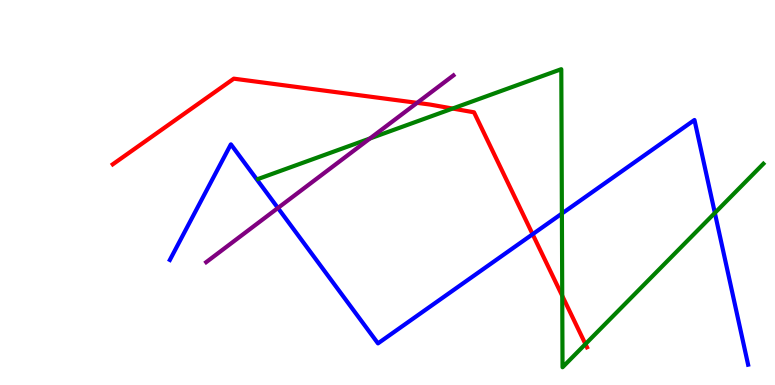[{'lines': ['blue', 'red'], 'intersections': [{'x': 6.87, 'y': 3.92}]}, {'lines': ['green', 'red'], 'intersections': [{'x': 5.84, 'y': 7.18}, {'x': 7.25, 'y': 2.32}, {'x': 7.55, 'y': 1.06}]}, {'lines': ['purple', 'red'], 'intersections': [{'x': 5.38, 'y': 7.33}]}, {'lines': ['blue', 'green'], 'intersections': [{'x': 7.25, 'y': 4.45}, {'x': 9.22, 'y': 4.47}]}, {'lines': ['blue', 'purple'], 'intersections': [{'x': 3.59, 'y': 4.6}]}, {'lines': ['green', 'purple'], 'intersections': [{'x': 4.77, 'y': 6.4}]}]